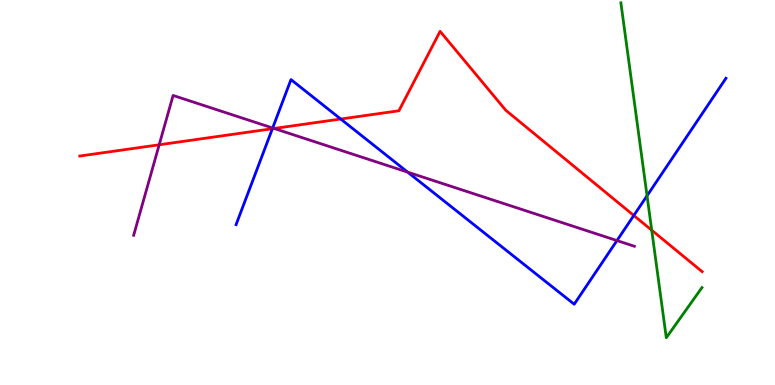[{'lines': ['blue', 'red'], 'intersections': [{'x': 3.51, 'y': 6.66}, {'x': 4.4, 'y': 6.91}, {'x': 8.18, 'y': 4.4}]}, {'lines': ['green', 'red'], 'intersections': [{'x': 8.41, 'y': 4.02}]}, {'lines': ['purple', 'red'], 'intersections': [{'x': 2.05, 'y': 6.24}, {'x': 3.54, 'y': 6.66}]}, {'lines': ['blue', 'green'], 'intersections': [{'x': 8.35, 'y': 4.92}]}, {'lines': ['blue', 'purple'], 'intersections': [{'x': 3.52, 'y': 6.68}, {'x': 5.26, 'y': 5.53}, {'x': 7.96, 'y': 3.75}]}, {'lines': ['green', 'purple'], 'intersections': []}]